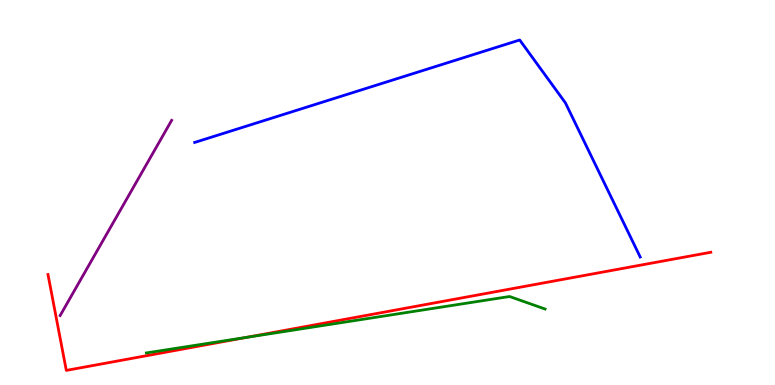[{'lines': ['blue', 'red'], 'intersections': []}, {'lines': ['green', 'red'], 'intersections': [{'x': 3.18, 'y': 1.24}]}, {'lines': ['purple', 'red'], 'intersections': []}, {'lines': ['blue', 'green'], 'intersections': []}, {'lines': ['blue', 'purple'], 'intersections': []}, {'lines': ['green', 'purple'], 'intersections': []}]